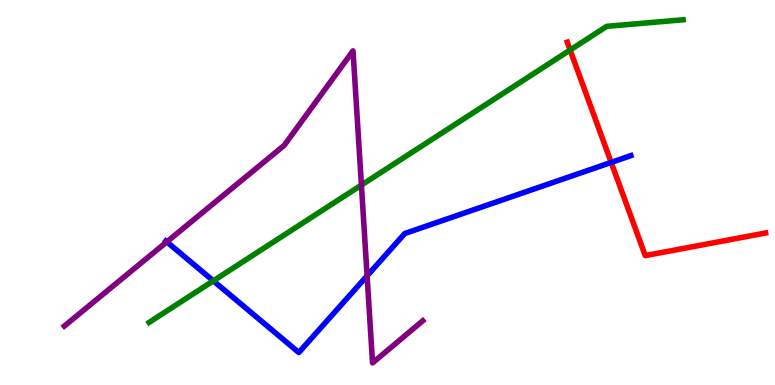[{'lines': ['blue', 'red'], 'intersections': [{'x': 7.89, 'y': 5.78}]}, {'lines': ['green', 'red'], 'intersections': [{'x': 7.36, 'y': 8.7}]}, {'lines': ['purple', 'red'], 'intersections': []}, {'lines': ['blue', 'green'], 'intersections': [{'x': 2.75, 'y': 2.71}]}, {'lines': ['blue', 'purple'], 'intersections': [{'x': 2.15, 'y': 3.72}, {'x': 4.74, 'y': 2.84}]}, {'lines': ['green', 'purple'], 'intersections': [{'x': 4.66, 'y': 5.19}]}]